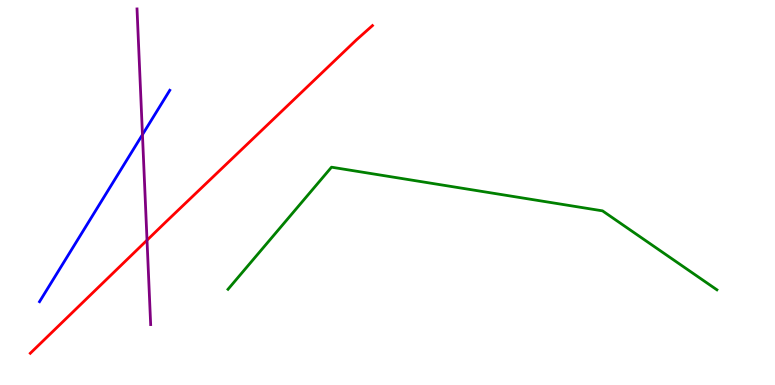[{'lines': ['blue', 'red'], 'intersections': []}, {'lines': ['green', 'red'], 'intersections': []}, {'lines': ['purple', 'red'], 'intersections': [{'x': 1.9, 'y': 3.76}]}, {'lines': ['blue', 'green'], 'intersections': []}, {'lines': ['blue', 'purple'], 'intersections': [{'x': 1.84, 'y': 6.5}]}, {'lines': ['green', 'purple'], 'intersections': []}]